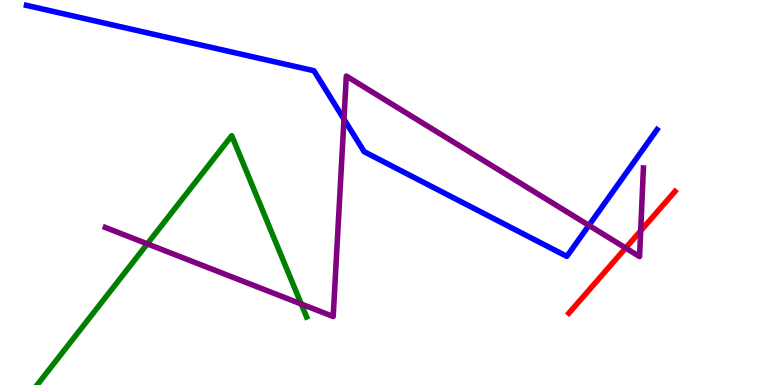[{'lines': ['blue', 'red'], 'intersections': []}, {'lines': ['green', 'red'], 'intersections': []}, {'lines': ['purple', 'red'], 'intersections': [{'x': 8.07, 'y': 3.56}, {'x': 8.27, 'y': 4.01}]}, {'lines': ['blue', 'green'], 'intersections': []}, {'lines': ['blue', 'purple'], 'intersections': [{'x': 4.44, 'y': 6.9}, {'x': 7.6, 'y': 4.15}]}, {'lines': ['green', 'purple'], 'intersections': [{'x': 1.9, 'y': 3.67}, {'x': 3.89, 'y': 2.1}]}]